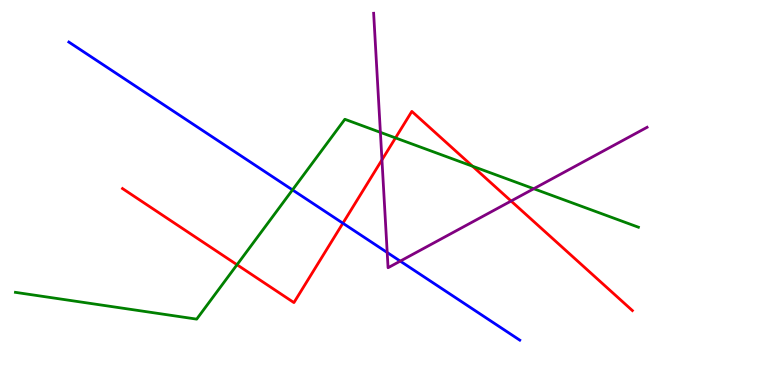[{'lines': ['blue', 'red'], 'intersections': [{'x': 4.42, 'y': 4.2}]}, {'lines': ['green', 'red'], 'intersections': [{'x': 3.06, 'y': 3.12}, {'x': 5.1, 'y': 6.42}, {'x': 6.1, 'y': 5.68}]}, {'lines': ['purple', 'red'], 'intersections': [{'x': 4.93, 'y': 5.85}, {'x': 6.59, 'y': 4.78}]}, {'lines': ['blue', 'green'], 'intersections': [{'x': 3.77, 'y': 5.07}]}, {'lines': ['blue', 'purple'], 'intersections': [{'x': 5.0, 'y': 3.44}, {'x': 5.16, 'y': 3.22}]}, {'lines': ['green', 'purple'], 'intersections': [{'x': 4.91, 'y': 6.56}, {'x': 6.89, 'y': 5.1}]}]